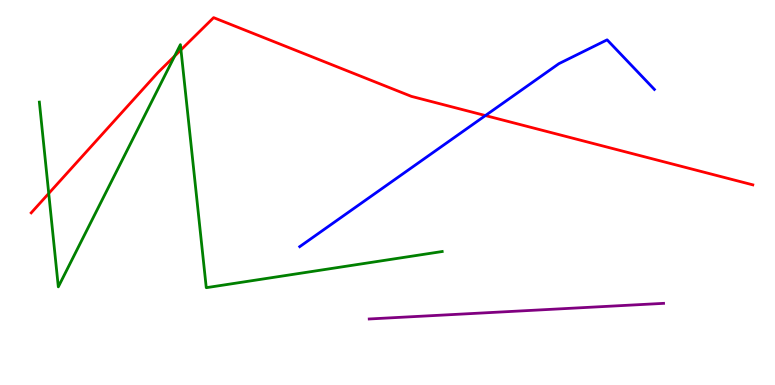[{'lines': ['blue', 'red'], 'intersections': [{'x': 6.26, 'y': 7.0}]}, {'lines': ['green', 'red'], 'intersections': [{'x': 0.629, 'y': 4.98}, {'x': 2.25, 'y': 8.54}, {'x': 2.33, 'y': 8.71}]}, {'lines': ['purple', 'red'], 'intersections': []}, {'lines': ['blue', 'green'], 'intersections': []}, {'lines': ['blue', 'purple'], 'intersections': []}, {'lines': ['green', 'purple'], 'intersections': []}]